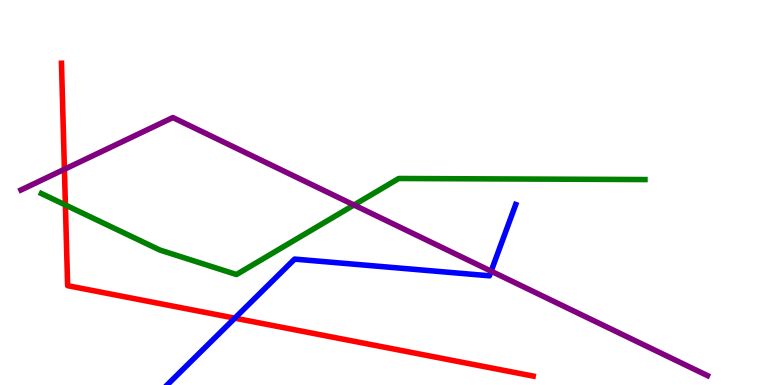[{'lines': ['blue', 'red'], 'intersections': [{'x': 3.03, 'y': 1.74}]}, {'lines': ['green', 'red'], 'intersections': [{'x': 0.844, 'y': 4.68}]}, {'lines': ['purple', 'red'], 'intersections': [{'x': 0.831, 'y': 5.6}]}, {'lines': ['blue', 'green'], 'intersections': []}, {'lines': ['blue', 'purple'], 'intersections': [{'x': 6.34, 'y': 2.96}]}, {'lines': ['green', 'purple'], 'intersections': [{'x': 4.57, 'y': 4.68}]}]